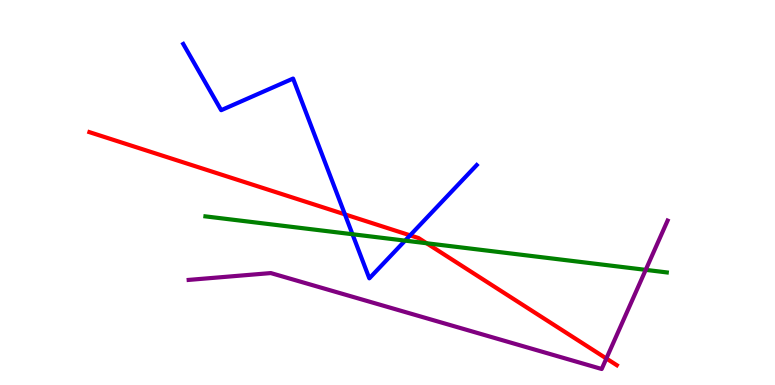[{'lines': ['blue', 'red'], 'intersections': [{'x': 4.45, 'y': 4.43}, {'x': 5.29, 'y': 3.89}]}, {'lines': ['green', 'red'], 'intersections': [{'x': 5.5, 'y': 3.68}]}, {'lines': ['purple', 'red'], 'intersections': [{'x': 7.82, 'y': 0.689}]}, {'lines': ['blue', 'green'], 'intersections': [{'x': 4.55, 'y': 3.92}, {'x': 5.23, 'y': 3.75}]}, {'lines': ['blue', 'purple'], 'intersections': []}, {'lines': ['green', 'purple'], 'intersections': [{'x': 8.33, 'y': 2.99}]}]